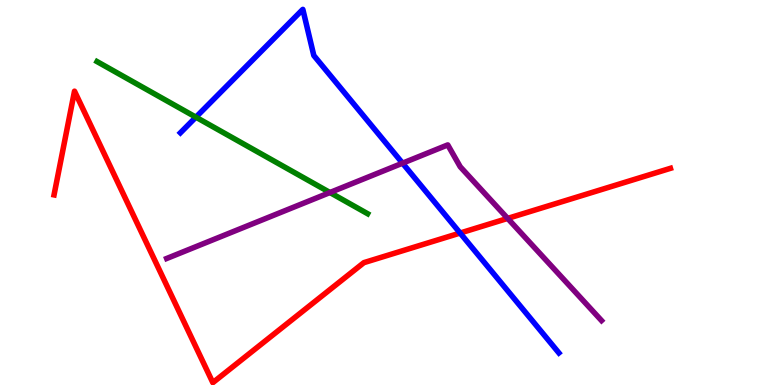[{'lines': ['blue', 'red'], 'intersections': [{'x': 5.94, 'y': 3.95}]}, {'lines': ['green', 'red'], 'intersections': []}, {'lines': ['purple', 'red'], 'intersections': [{'x': 6.55, 'y': 4.33}]}, {'lines': ['blue', 'green'], 'intersections': [{'x': 2.53, 'y': 6.96}]}, {'lines': ['blue', 'purple'], 'intersections': [{'x': 5.19, 'y': 5.76}]}, {'lines': ['green', 'purple'], 'intersections': [{'x': 4.26, 'y': 5.0}]}]